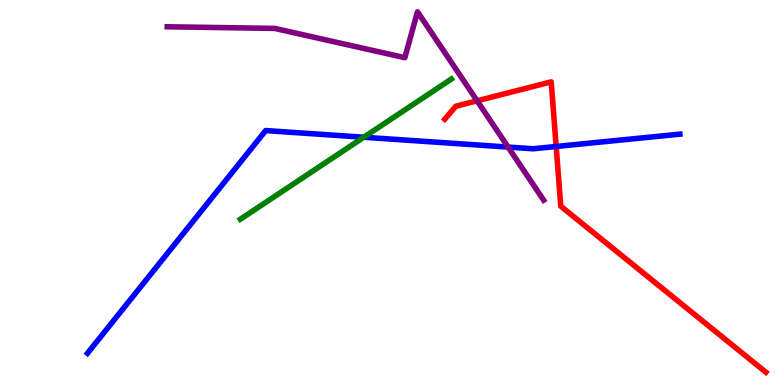[{'lines': ['blue', 'red'], 'intersections': [{'x': 7.18, 'y': 6.2}]}, {'lines': ['green', 'red'], 'intersections': []}, {'lines': ['purple', 'red'], 'intersections': [{'x': 6.16, 'y': 7.38}]}, {'lines': ['blue', 'green'], 'intersections': [{'x': 4.69, 'y': 6.44}]}, {'lines': ['blue', 'purple'], 'intersections': [{'x': 6.56, 'y': 6.18}]}, {'lines': ['green', 'purple'], 'intersections': []}]